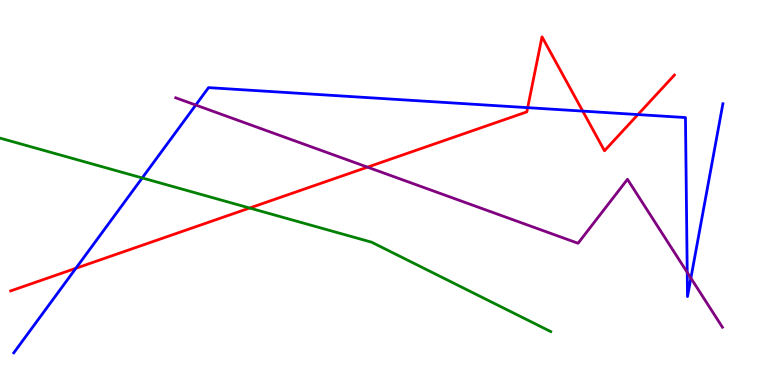[{'lines': ['blue', 'red'], 'intersections': [{'x': 0.979, 'y': 3.03}, {'x': 6.81, 'y': 7.2}, {'x': 7.52, 'y': 7.11}, {'x': 8.23, 'y': 7.02}]}, {'lines': ['green', 'red'], 'intersections': [{'x': 3.22, 'y': 4.6}]}, {'lines': ['purple', 'red'], 'intersections': [{'x': 4.74, 'y': 5.66}]}, {'lines': ['blue', 'green'], 'intersections': [{'x': 1.84, 'y': 5.38}]}, {'lines': ['blue', 'purple'], 'intersections': [{'x': 2.53, 'y': 7.27}, {'x': 8.87, 'y': 2.93}, {'x': 8.91, 'y': 2.78}]}, {'lines': ['green', 'purple'], 'intersections': []}]